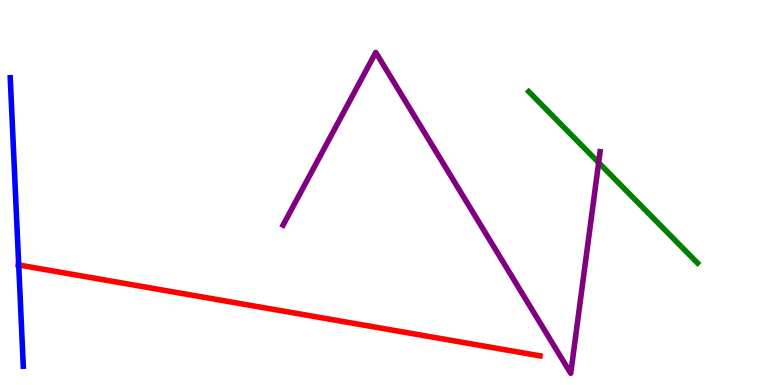[{'lines': ['blue', 'red'], 'intersections': [{'x': 0.241, 'y': 3.12}]}, {'lines': ['green', 'red'], 'intersections': []}, {'lines': ['purple', 'red'], 'intersections': []}, {'lines': ['blue', 'green'], 'intersections': []}, {'lines': ['blue', 'purple'], 'intersections': []}, {'lines': ['green', 'purple'], 'intersections': [{'x': 7.72, 'y': 5.78}]}]